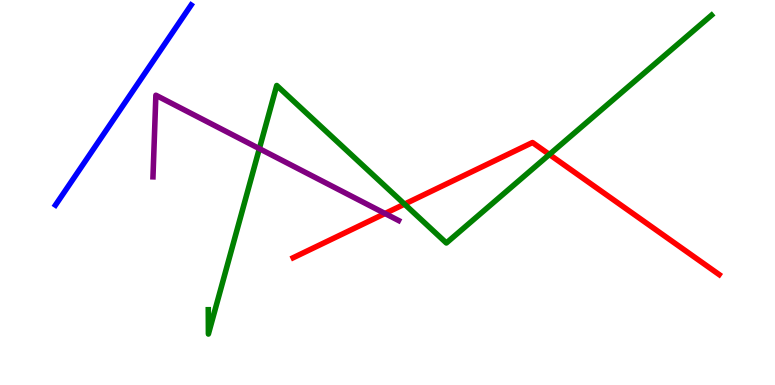[{'lines': ['blue', 'red'], 'intersections': []}, {'lines': ['green', 'red'], 'intersections': [{'x': 5.22, 'y': 4.7}, {'x': 7.09, 'y': 5.99}]}, {'lines': ['purple', 'red'], 'intersections': [{'x': 4.97, 'y': 4.45}]}, {'lines': ['blue', 'green'], 'intersections': []}, {'lines': ['blue', 'purple'], 'intersections': []}, {'lines': ['green', 'purple'], 'intersections': [{'x': 3.35, 'y': 6.14}]}]